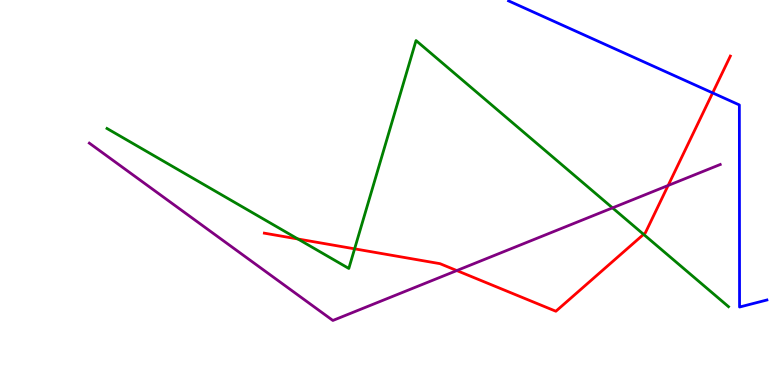[{'lines': ['blue', 'red'], 'intersections': [{'x': 9.2, 'y': 7.59}]}, {'lines': ['green', 'red'], 'intersections': [{'x': 3.84, 'y': 3.79}, {'x': 4.58, 'y': 3.54}, {'x': 8.3, 'y': 3.91}]}, {'lines': ['purple', 'red'], 'intersections': [{'x': 5.89, 'y': 2.97}, {'x': 8.62, 'y': 5.18}]}, {'lines': ['blue', 'green'], 'intersections': []}, {'lines': ['blue', 'purple'], 'intersections': []}, {'lines': ['green', 'purple'], 'intersections': [{'x': 7.9, 'y': 4.6}]}]